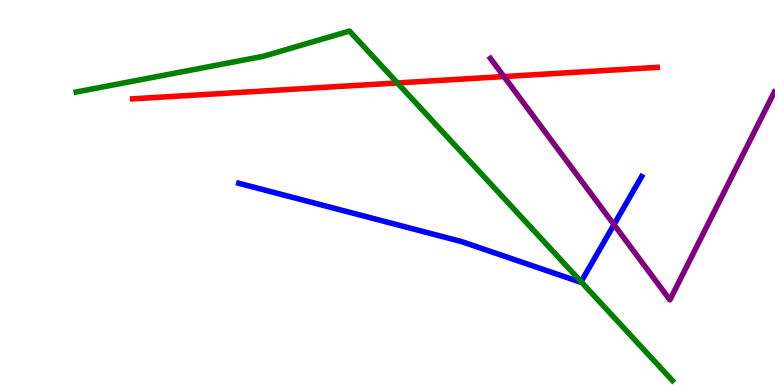[{'lines': ['blue', 'red'], 'intersections': []}, {'lines': ['green', 'red'], 'intersections': [{'x': 5.13, 'y': 7.85}]}, {'lines': ['purple', 'red'], 'intersections': [{'x': 6.5, 'y': 8.01}]}, {'lines': ['blue', 'green'], 'intersections': [{'x': 7.5, 'y': 2.68}]}, {'lines': ['blue', 'purple'], 'intersections': [{'x': 7.92, 'y': 4.17}]}, {'lines': ['green', 'purple'], 'intersections': []}]